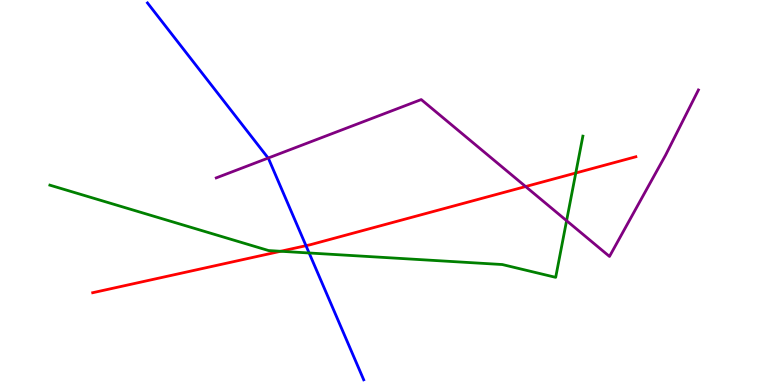[{'lines': ['blue', 'red'], 'intersections': [{'x': 3.95, 'y': 3.62}]}, {'lines': ['green', 'red'], 'intersections': [{'x': 3.62, 'y': 3.47}, {'x': 7.43, 'y': 5.51}]}, {'lines': ['purple', 'red'], 'intersections': [{'x': 6.78, 'y': 5.15}]}, {'lines': ['blue', 'green'], 'intersections': [{'x': 3.99, 'y': 3.43}]}, {'lines': ['blue', 'purple'], 'intersections': [{'x': 3.46, 'y': 5.89}]}, {'lines': ['green', 'purple'], 'intersections': [{'x': 7.31, 'y': 4.27}]}]